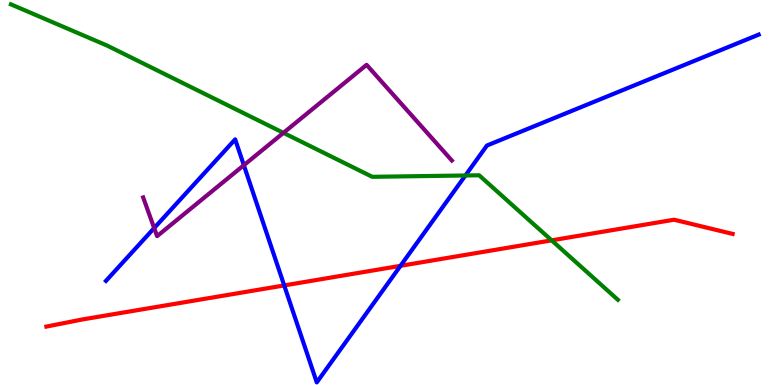[{'lines': ['blue', 'red'], 'intersections': [{'x': 3.67, 'y': 2.59}, {'x': 5.17, 'y': 3.1}]}, {'lines': ['green', 'red'], 'intersections': [{'x': 7.12, 'y': 3.76}]}, {'lines': ['purple', 'red'], 'intersections': []}, {'lines': ['blue', 'green'], 'intersections': [{'x': 6.01, 'y': 5.44}]}, {'lines': ['blue', 'purple'], 'intersections': [{'x': 1.99, 'y': 4.08}, {'x': 3.15, 'y': 5.71}]}, {'lines': ['green', 'purple'], 'intersections': [{'x': 3.66, 'y': 6.55}]}]